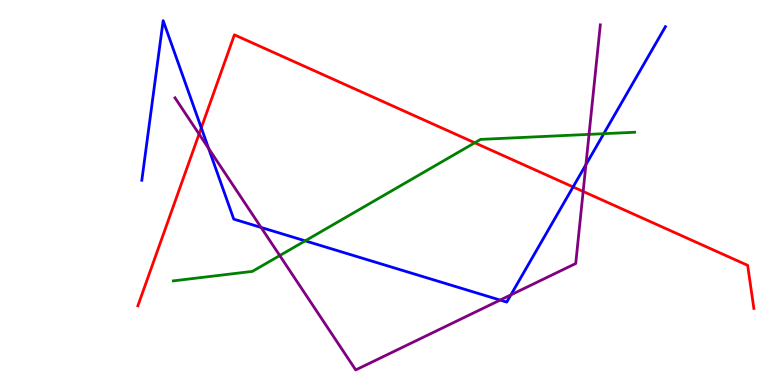[{'lines': ['blue', 'red'], 'intersections': [{'x': 2.6, 'y': 6.68}, {'x': 7.39, 'y': 5.14}]}, {'lines': ['green', 'red'], 'intersections': [{'x': 6.13, 'y': 6.29}]}, {'lines': ['purple', 'red'], 'intersections': [{'x': 2.57, 'y': 6.52}, {'x': 7.52, 'y': 5.03}]}, {'lines': ['blue', 'green'], 'intersections': [{'x': 3.94, 'y': 3.74}, {'x': 7.79, 'y': 6.53}]}, {'lines': ['blue', 'purple'], 'intersections': [{'x': 2.69, 'y': 6.15}, {'x': 3.37, 'y': 4.09}, {'x': 6.45, 'y': 2.21}, {'x': 6.59, 'y': 2.34}, {'x': 7.56, 'y': 5.72}]}, {'lines': ['green', 'purple'], 'intersections': [{'x': 3.61, 'y': 3.36}, {'x': 7.6, 'y': 6.51}]}]